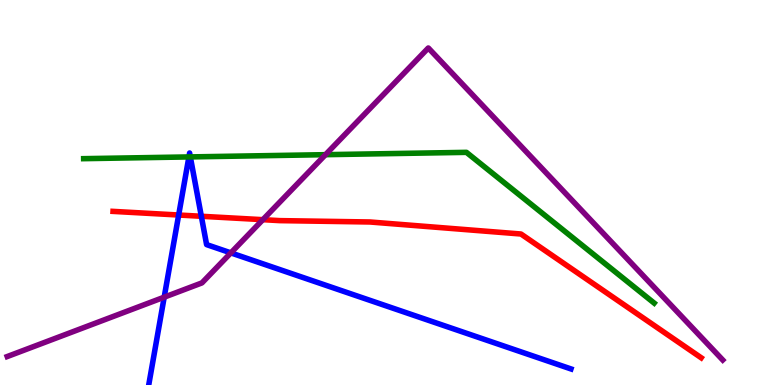[{'lines': ['blue', 'red'], 'intersections': [{'x': 2.31, 'y': 4.42}, {'x': 2.6, 'y': 4.38}]}, {'lines': ['green', 'red'], 'intersections': []}, {'lines': ['purple', 'red'], 'intersections': [{'x': 3.39, 'y': 4.29}]}, {'lines': ['blue', 'green'], 'intersections': [{'x': 2.44, 'y': 5.92}, {'x': 2.46, 'y': 5.92}]}, {'lines': ['blue', 'purple'], 'intersections': [{'x': 2.12, 'y': 2.28}, {'x': 2.98, 'y': 3.43}]}, {'lines': ['green', 'purple'], 'intersections': [{'x': 4.2, 'y': 5.98}]}]